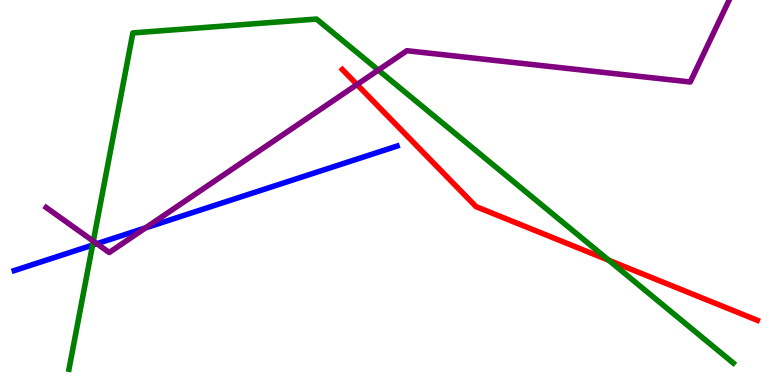[{'lines': ['blue', 'red'], 'intersections': []}, {'lines': ['green', 'red'], 'intersections': [{'x': 7.85, 'y': 3.24}]}, {'lines': ['purple', 'red'], 'intersections': [{'x': 4.61, 'y': 7.8}]}, {'lines': ['blue', 'green'], 'intersections': [{'x': 1.19, 'y': 3.63}]}, {'lines': ['blue', 'purple'], 'intersections': [{'x': 1.25, 'y': 3.67}, {'x': 1.88, 'y': 4.08}]}, {'lines': ['green', 'purple'], 'intersections': [{'x': 1.2, 'y': 3.74}, {'x': 4.88, 'y': 8.18}]}]